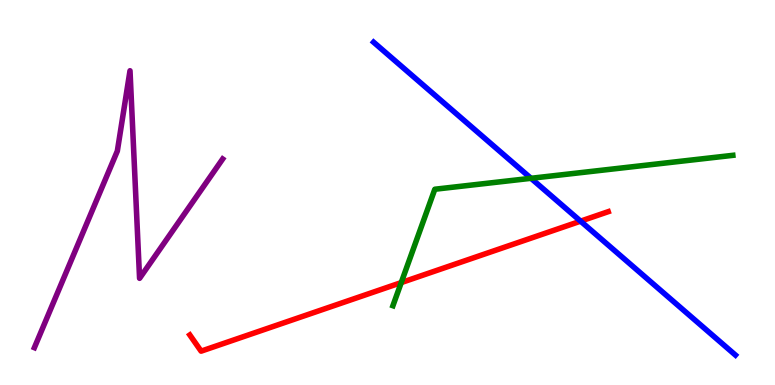[{'lines': ['blue', 'red'], 'intersections': [{'x': 7.49, 'y': 4.26}]}, {'lines': ['green', 'red'], 'intersections': [{'x': 5.18, 'y': 2.66}]}, {'lines': ['purple', 'red'], 'intersections': []}, {'lines': ['blue', 'green'], 'intersections': [{'x': 6.85, 'y': 5.37}]}, {'lines': ['blue', 'purple'], 'intersections': []}, {'lines': ['green', 'purple'], 'intersections': []}]